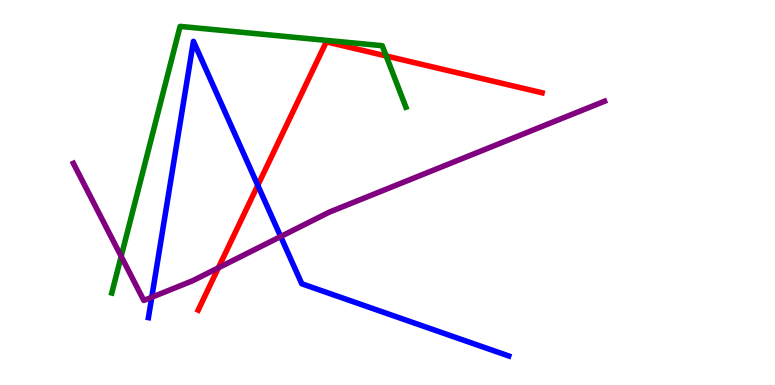[{'lines': ['blue', 'red'], 'intersections': [{'x': 3.33, 'y': 5.19}]}, {'lines': ['green', 'red'], 'intersections': [{'x': 4.98, 'y': 8.55}]}, {'lines': ['purple', 'red'], 'intersections': [{'x': 2.82, 'y': 3.04}]}, {'lines': ['blue', 'green'], 'intersections': []}, {'lines': ['blue', 'purple'], 'intersections': [{'x': 1.96, 'y': 2.28}, {'x': 3.62, 'y': 3.86}]}, {'lines': ['green', 'purple'], 'intersections': [{'x': 1.56, 'y': 3.34}]}]